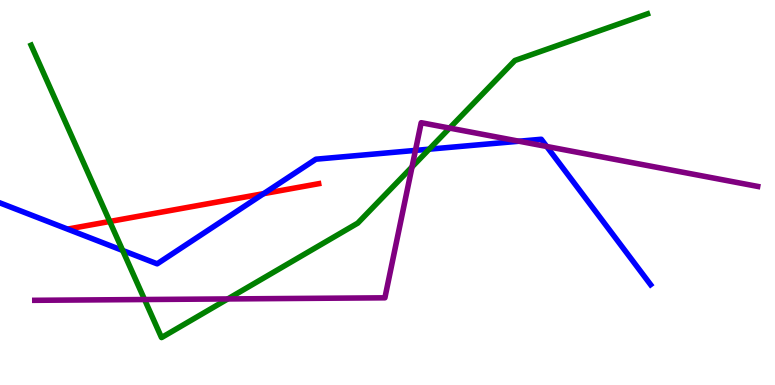[{'lines': ['blue', 'red'], 'intersections': [{'x': 3.4, 'y': 4.97}]}, {'lines': ['green', 'red'], 'intersections': [{'x': 1.42, 'y': 4.25}]}, {'lines': ['purple', 'red'], 'intersections': []}, {'lines': ['blue', 'green'], 'intersections': [{'x': 1.58, 'y': 3.49}, {'x': 5.54, 'y': 6.13}]}, {'lines': ['blue', 'purple'], 'intersections': [{'x': 5.36, 'y': 6.09}, {'x': 6.7, 'y': 6.33}, {'x': 7.05, 'y': 6.2}]}, {'lines': ['green', 'purple'], 'intersections': [{'x': 1.87, 'y': 2.22}, {'x': 2.94, 'y': 2.24}, {'x': 5.32, 'y': 5.66}, {'x': 5.8, 'y': 6.67}]}]